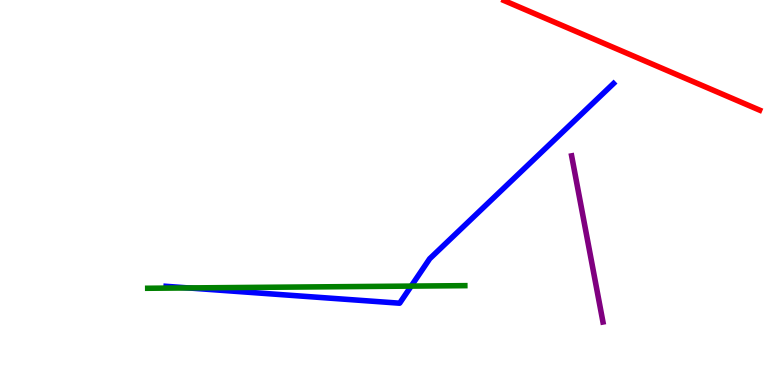[{'lines': ['blue', 'red'], 'intersections': []}, {'lines': ['green', 'red'], 'intersections': []}, {'lines': ['purple', 'red'], 'intersections': []}, {'lines': ['blue', 'green'], 'intersections': [{'x': 2.43, 'y': 2.52}, {'x': 5.31, 'y': 2.57}]}, {'lines': ['blue', 'purple'], 'intersections': []}, {'lines': ['green', 'purple'], 'intersections': []}]